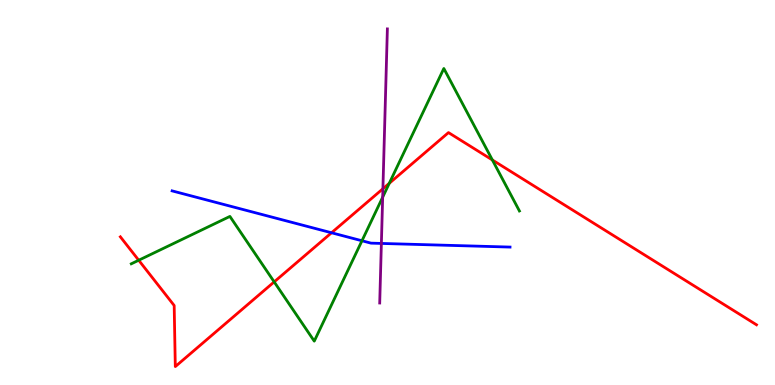[{'lines': ['blue', 'red'], 'intersections': [{'x': 4.28, 'y': 3.95}]}, {'lines': ['green', 'red'], 'intersections': [{'x': 1.79, 'y': 3.24}, {'x': 3.54, 'y': 2.68}, {'x': 5.02, 'y': 5.24}, {'x': 6.35, 'y': 5.84}]}, {'lines': ['purple', 'red'], 'intersections': [{'x': 4.94, 'y': 5.1}]}, {'lines': ['blue', 'green'], 'intersections': [{'x': 4.67, 'y': 3.75}]}, {'lines': ['blue', 'purple'], 'intersections': [{'x': 4.92, 'y': 3.68}]}, {'lines': ['green', 'purple'], 'intersections': [{'x': 4.94, 'y': 4.88}]}]